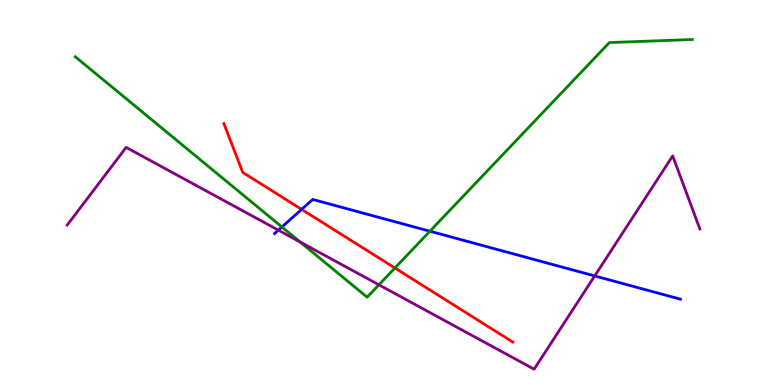[{'lines': ['blue', 'red'], 'intersections': [{'x': 3.89, 'y': 4.56}]}, {'lines': ['green', 'red'], 'intersections': [{'x': 5.1, 'y': 3.04}]}, {'lines': ['purple', 'red'], 'intersections': []}, {'lines': ['blue', 'green'], 'intersections': [{'x': 3.64, 'y': 4.1}, {'x': 5.55, 'y': 3.99}]}, {'lines': ['blue', 'purple'], 'intersections': [{'x': 3.59, 'y': 4.02}, {'x': 7.67, 'y': 2.83}]}, {'lines': ['green', 'purple'], 'intersections': [{'x': 3.87, 'y': 3.71}, {'x': 4.89, 'y': 2.6}]}]